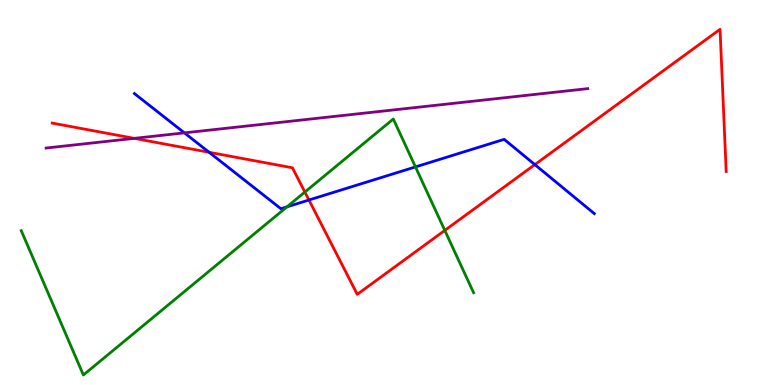[{'lines': ['blue', 'red'], 'intersections': [{'x': 2.7, 'y': 6.04}, {'x': 3.99, 'y': 4.8}, {'x': 6.9, 'y': 5.72}]}, {'lines': ['green', 'red'], 'intersections': [{'x': 3.93, 'y': 5.01}, {'x': 5.74, 'y': 4.02}]}, {'lines': ['purple', 'red'], 'intersections': [{'x': 1.73, 'y': 6.41}]}, {'lines': ['blue', 'green'], 'intersections': [{'x': 3.7, 'y': 4.63}, {'x': 5.36, 'y': 5.66}]}, {'lines': ['blue', 'purple'], 'intersections': [{'x': 2.38, 'y': 6.55}]}, {'lines': ['green', 'purple'], 'intersections': []}]